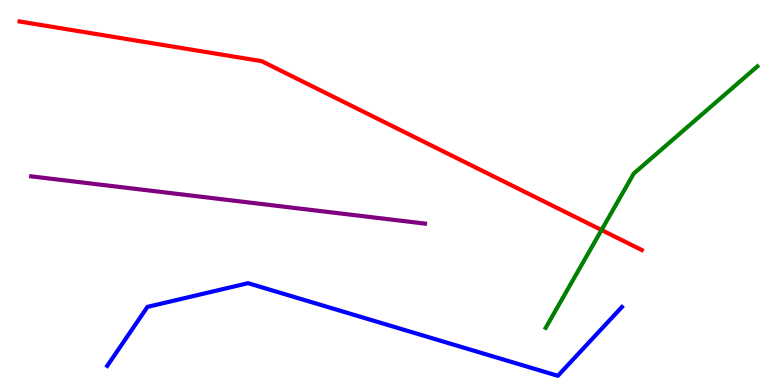[{'lines': ['blue', 'red'], 'intersections': []}, {'lines': ['green', 'red'], 'intersections': [{'x': 7.76, 'y': 4.03}]}, {'lines': ['purple', 'red'], 'intersections': []}, {'lines': ['blue', 'green'], 'intersections': []}, {'lines': ['blue', 'purple'], 'intersections': []}, {'lines': ['green', 'purple'], 'intersections': []}]